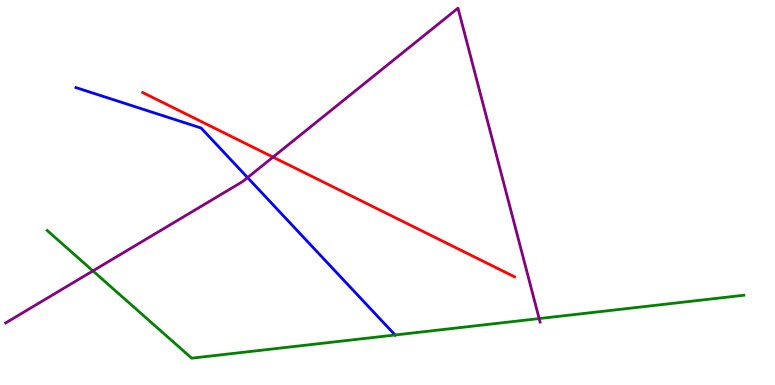[{'lines': ['blue', 'red'], 'intersections': []}, {'lines': ['green', 'red'], 'intersections': []}, {'lines': ['purple', 'red'], 'intersections': [{'x': 3.52, 'y': 5.92}]}, {'lines': ['blue', 'green'], 'intersections': [{'x': 5.1, 'y': 1.3}]}, {'lines': ['blue', 'purple'], 'intersections': [{'x': 3.19, 'y': 5.39}]}, {'lines': ['green', 'purple'], 'intersections': [{'x': 1.2, 'y': 2.96}, {'x': 6.96, 'y': 1.73}]}]